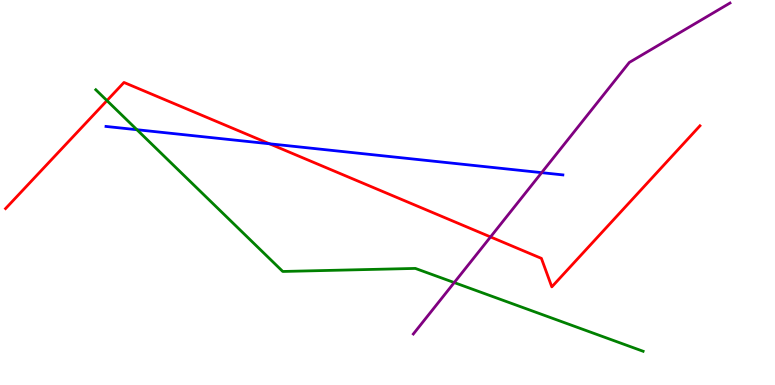[{'lines': ['blue', 'red'], 'intersections': [{'x': 3.48, 'y': 6.27}]}, {'lines': ['green', 'red'], 'intersections': [{'x': 1.38, 'y': 7.39}]}, {'lines': ['purple', 'red'], 'intersections': [{'x': 6.33, 'y': 3.85}]}, {'lines': ['blue', 'green'], 'intersections': [{'x': 1.77, 'y': 6.63}]}, {'lines': ['blue', 'purple'], 'intersections': [{'x': 6.99, 'y': 5.52}]}, {'lines': ['green', 'purple'], 'intersections': [{'x': 5.86, 'y': 2.66}]}]